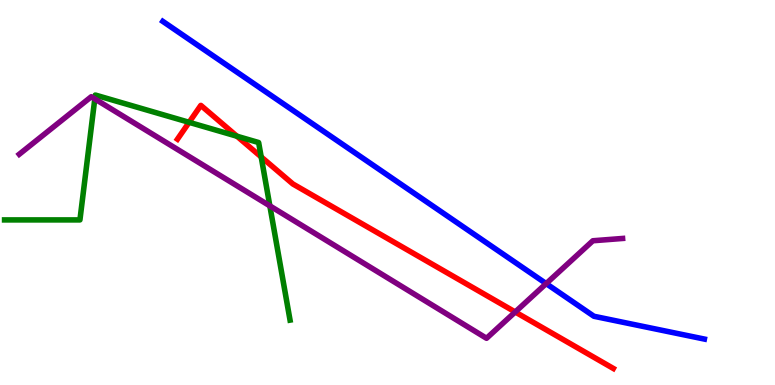[{'lines': ['blue', 'red'], 'intersections': []}, {'lines': ['green', 'red'], 'intersections': [{'x': 2.44, 'y': 6.82}, {'x': 3.06, 'y': 6.46}, {'x': 3.37, 'y': 5.92}]}, {'lines': ['purple', 'red'], 'intersections': [{'x': 6.65, 'y': 1.9}]}, {'lines': ['blue', 'green'], 'intersections': []}, {'lines': ['blue', 'purple'], 'intersections': [{'x': 7.05, 'y': 2.63}]}, {'lines': ['green', 'purple'], 'intersections': [{'x': 1.22, 'y': 7.43}, {'x': 3.48, 'y': 4.65}]}]